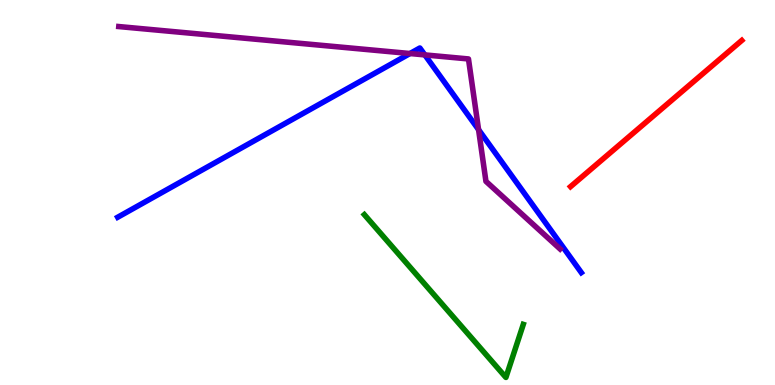[{'lines': ['blue', 'red'], 'intersections': []}, {'lines': ['green', 'red'], 'intersections': []}, {'lines': ['purple', 'red'], 'intersections': []}, {'lines': ['blue', 'green'], 'intersections': []}, {'lines': ['blue', 'purple'], 'intersections': [{'x': 5.29, 'y': 8.61}, {'x': 5.48, 'y': 8.57}, {'x': 6.18, 'y': 6.63}]}, {'lines': ['green', 'purple'], 'intersections': []}]